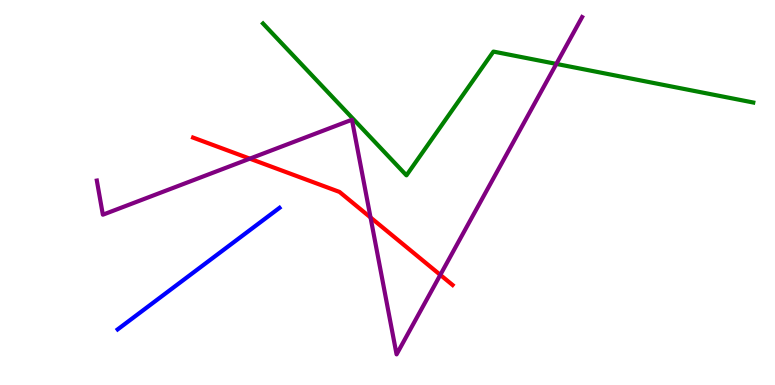[{'lines': ['blue', 'red'], 'intersections': []}, {'lines': ['green', 'red'], 'intersections': []}, {'lines': ['purple', 'red'], 'intersections': [{'x': 3.22, 'y': 5.88}, {'x': 4.78, 'y': 4.35}, {'x': 5.68, 'y': 2.86}]}, {'lines': ['blue', 'green'], 'intersections': []}, {'lines': ['blue', 'purple'], 'intersections': []}, {'lines': ['green', 'purple'], 'intersections': [{'x': 7.18, 'y': 8.34}]}]